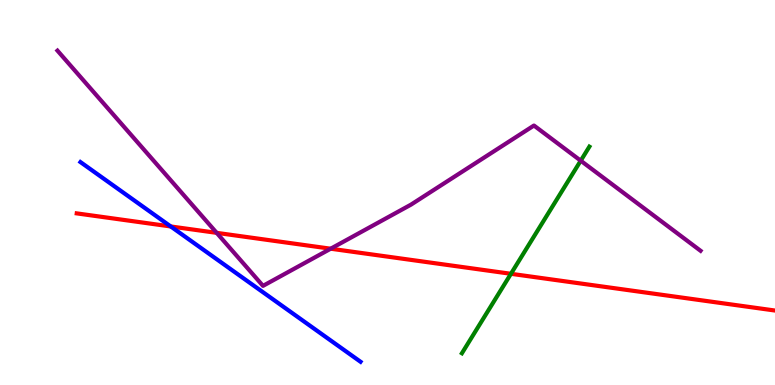[{'lines': ['blue', 'red'], 'intersections': [{'x': 2.2, 'y': 4.12}]}, {'lines': ['green', 'red'], 'intersections': [{'x': 6.59, 'y': 2.89}]}, {'lines': ['purple', 'red'], 'intersections': [{'x': 2.8, 'y': 3.95}, {'x': 4.27, 'y': 3.54}]}, {'lines': ['blue', 'green'], 'intersections': []}, {'lines': ['blue', 'purple'], 'intersections': []}, {'lines': ['green', 'purple'], 'intersections': [{'x': 7.49, 'y': 5.83}]}]